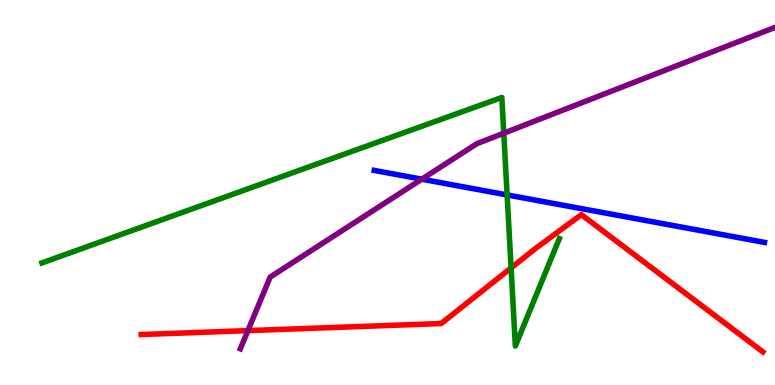[{'lines': ['blue', 'red'], 'intersections': []}, {'lines': ['green', 'red'], 'intersections': [{'x': 6.59, 'y': 3.04}]}, {'lines': ['purple', 'red'], 'intersections': [{'x': 3.2, 'y': 1.41}]}, {'lines': ['blue', 'green'], 'intersections': [{'x': 6.54, 'y': 4.94}]}, {'lines': ['blue', 'purple'], 'intersections': [{'x': 5.44, 'y': 5.35}]}, {'lines': ['green', 'purple'], 'intersections': [{'x': 6.5, 'y': 6.54}]}]